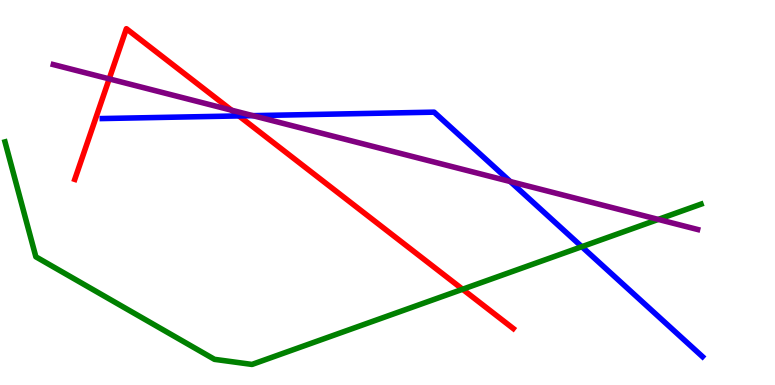[{'lines': ['blue', 'red'], 'intersections': [{'x': 3.08, 'y': 6.99}]}, {'lines': ['green', 'red'], 'intersections': [{'x': 5.97, 'y': 2.49}]}, {'lines': ['purple', 'red'], 'intersections': [{'x': 1.41, 'y': 7.95}, {'x': 2.99, 'y': 7.14}]}, {'lines': ['blue', 'green'], 'intersections': [{'x': 7.51, 'y': 3.59}]}, {'lines': ['blue', 'purple'], 'intersections': [{'x': 3.26, 'y': 7.0}, {'x': 6.58, 'y': 5.28}]}, {'lines': ['green', 'purple'], 'intersections': [{'x': 8.49, 'y': 4.3}]}]